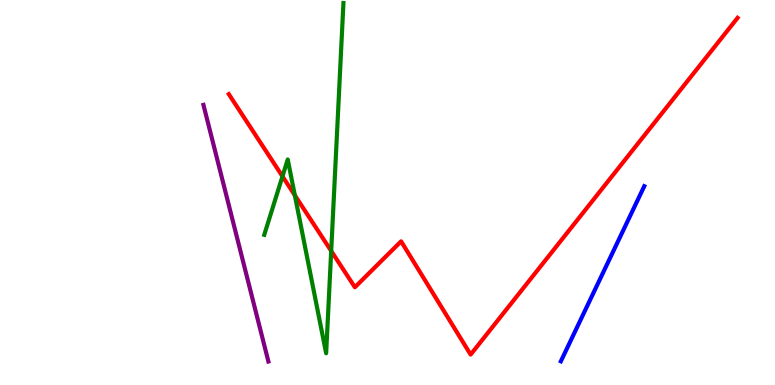[{'lines': ['blue', 'red'], 'intersections': []}, {'lines': ['green', 'red'], 'intersections': [{'x': 3.64, 'y': 5.42}, {'x': 3.8, 'y': 4.93}, {'x': 4.27, 'y': 3.48}]}, {'lines': ['purple', 'red'], 'intersections': []}, {'lines': ['blue', 'green'], 'intersections': []}, {'lines': ['blue', 'purple'], 'intersections': []}, {'lines': ['green', 'purple'], 'intersections': []}]